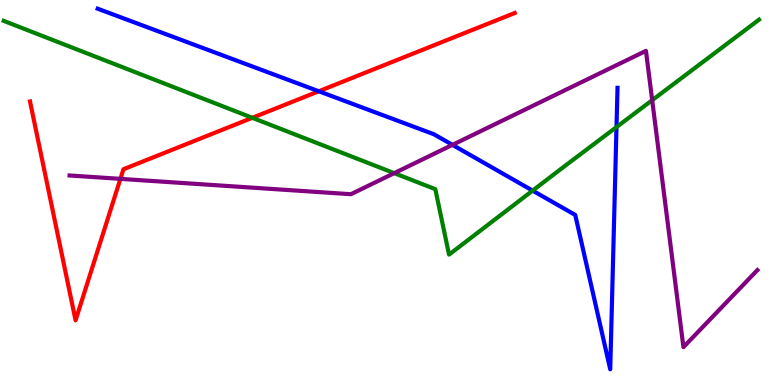[{'lines': ['blue', 'red'], 'intersections': [{'x': 4.11, 'y': 7.63}]}, {'lines': ['green', 'red'], 'intersections': [{'x': 3.26, 'y': 6.94}]}, {'lines': ['purple', 'red'], 'intersections': [{'x': 1.55, 'y': 5.35}]}, {'lines': ['blue', 'green'], 'intersections': [{'x': 6.87, 'y': 5.05}, {'x': 7.95, 'y': 6.7}]}, {'lines': ['blue', 'purple'], 'intersections': [{'x': 5.84, 'y': 6.24}]}, {'lines': ['green', 'purple'], 'intersections': [{'x': 5.09, 'y': 5.5}, {'x': 8.42, 'y': 7.4}]}]